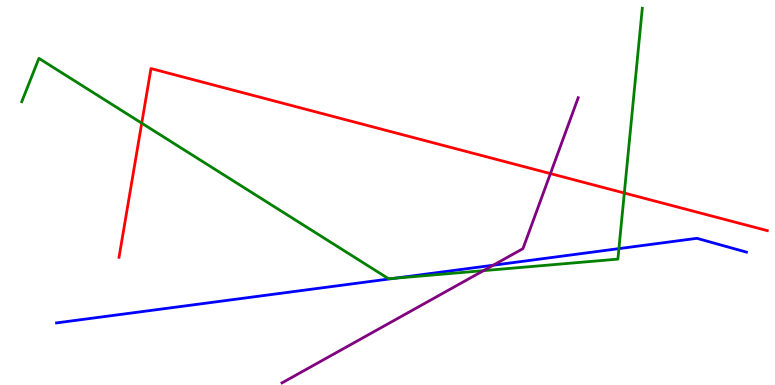[{'lines': ['blue', 'red'], 'intersections': []}, {'lines': ['green', 'red'], 'intersections': [{'x': 1.83, 'y': 6.8}, {'x': 8.06, 'y': 4.99}]}, {'lines': ['purple', 'red'], 'intersections': [{'x': 7.1, 'y': 5.49}]}, {'lines': ['blue', 'green'], 'intersections': [{'x': 5.09, 'y': 2.77}, {'x': 7.99, 'y': 3.54}]}, {'lines': ['blue', 'purple'], 'intersections': [{'x': 6.36, 'y': 3.11}]}, {'lines': ['green', 'purple'], 'intersections': [{'x': 6.24, 'y': 2.97}]}]